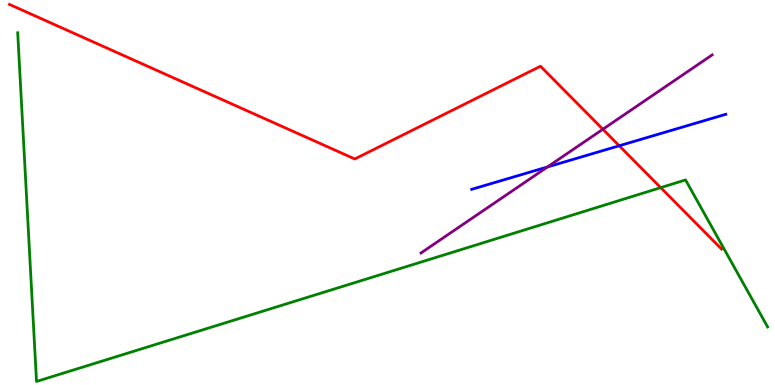[{'lines': ['blue', 'red'], 'intersections': [{'x': 7.99, 'y': 6.21}]}, {'lines': ['green', 'red'], 'intersections': [{'x': 8.53, 'y': 5.13}]}, {'lines': ['purple', 'red'], 'intersections': [{'x': 7.78, 'y': 6.64}]}, {'lines': ['blue', 'green'], 'intersections': []}, {'lines': ['blue', 'purple'], 'intersections': [{'x': 7.06, 'y': 5.66}]}, {'lines': ['green', 'purple'], 'intersections': []}]